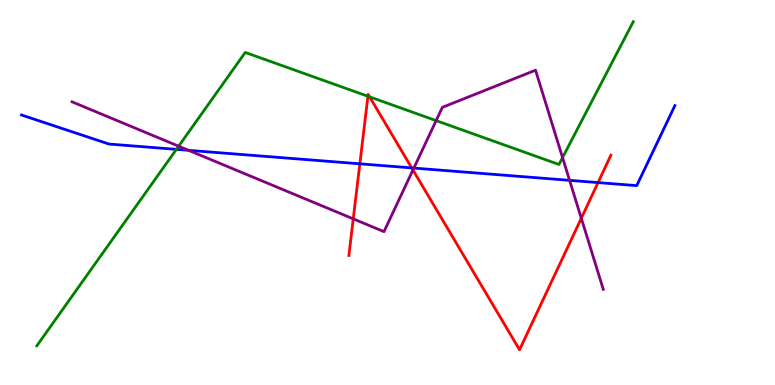[{'lines': ['blue', 'red'], 'intersections': [{'x': 4.64, 'y': 5.75}, {'x': 5.31, 'y': 5.64}, {'x': 7.72, 'y': 5.26}]}, {'lines': ['green', 'red'], 'intersections': [{'x': 4.75, 'y': 7.5}, {'x': 4.77, 'y': 7.48}]}, {'lines': ['purple', 'red'], 'intersections': [{'x': 4.56, 'y': 4.32}, {'x': 5.33, 'y': 5.59}, {'x': 7.5, 'y': 4.33}]}, {'lines': ['blue', 'green'], 'intersections': [{'x': 2.28, 'y': 6.12}]}, {'lines': ['blue', 'purple'], 'intersections': [{'x': 2.43, 'y': 6.1}, {'x': 5.34, 'y': 5.63}, {'x': 7.35, 'y': 5.32}]}, {'lines': ['green', 'purple'], 'intersections': [{'x': 2.31, 'y': 6.2}, {'x': 5.63, 'y': 6.87}, {'x': 7.26, 'y': 5.91}]}]